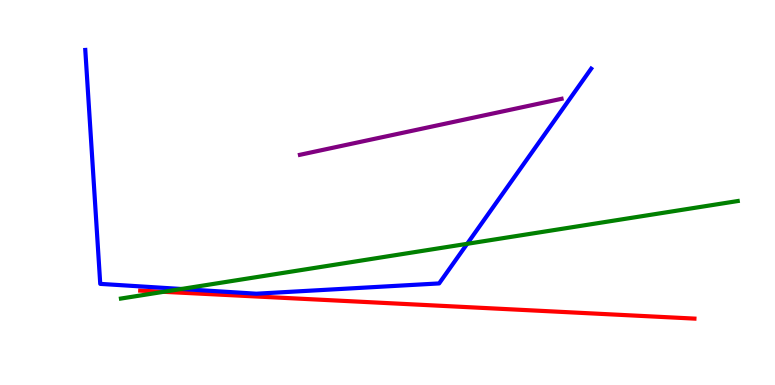[{'lines': ['blue', 'red'], 'intersections': []}, {'lines': ['green', 'red'], 'intersections': [{'x': 2.11, 'y': 2.42}]}, {'lines': ['purple', 'red'], 'intersections': []}, {'lines': ['blue', 'green'], 'intersections': [{'x': 2.34, 'y': 2.49}, {'x': 6.03, 'y': 3.67}]}, {'lines': ['blue', 'purple'], 'intersections': []}, {'lines': ['green', 'purple'], 'intersections': []}]